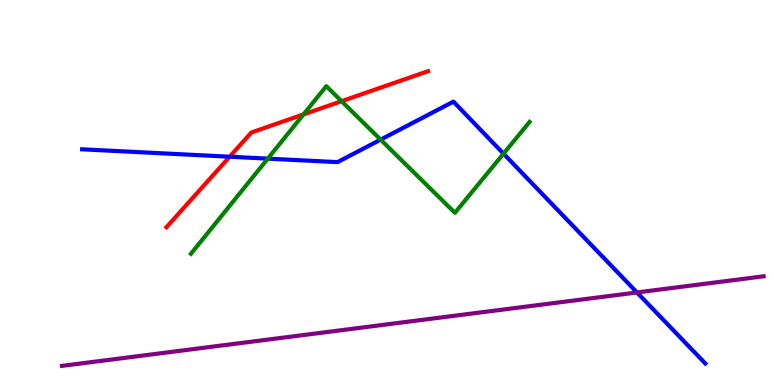[{'lines': ['blue', 'red'], 'intersections': [{'x': 2.96, 'y': 5.93}]}, {'lines': ['green', 'red'], 'intersections': [{'x': 3.92, 'y': 7.03}, {'x': 4.41, 'y': 7.37}]}, {'lines': ['purple', 'red'], 'intersections': []}, {'lines': ['blue', 'green'], 'intersections': [{'x': 3.46, 'y': 5.88}, {'x': 4.91, 'y': 6.37}, {'x': 6.5, 'y': 6.01}]}, {'lines': ['blue', 'purple'], 'intersections': [{'x': 8.22, 'y': 2.4}]}, {'lines': ['green', 'purple'], 'intersections': []}]